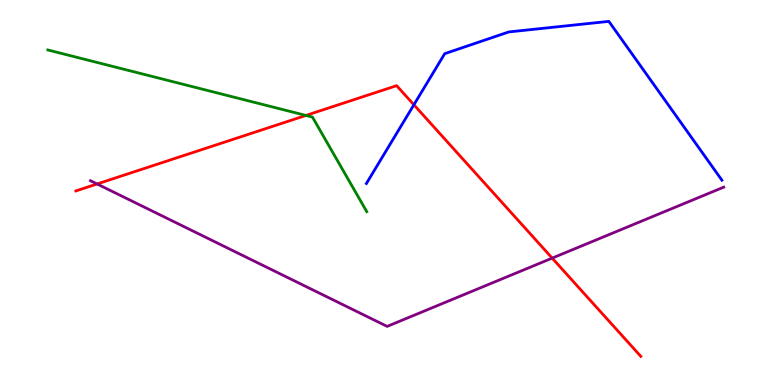[{'lines': ['blue', 'red'], 'intersections': [{'x': 5.34, 'y': 7.28}]}, {'lines': ['green', 'red'], 'intersections': [{'x': 3.95, 'y': 7.0}]}, {'lines': ['purple', 'red'], 'intersections': [{'x': 1.25, 'y': 5.22}, {'x': 7.13, 'y': 3.3}]}, {'lines': ['blue', 'green'], 'intersections': []}, {'lines': ['blue', 'purple'], 'intersections': []}, {'lines': ['green', 'purple'], 'intersections': []}]